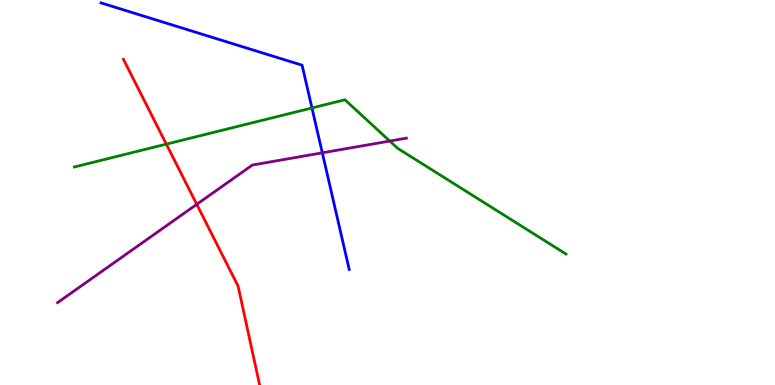[{'lines': ['blue', 'red'], 'intersections': []}, {'lines': ['green', 'red'], 'intersections': [{'x': 2.15, 'y': 6.26}]}, {'lines': ['purple', 'red'], 'intersections': [{'x': 2.54, 'y': 4.69}]}, {'lines': ['blue', 'green'], 'intersections': [{'x': 4.03, 'y': 7.2}]}, {'lines': ['blue', 'purple'], 'intersections': [{'x': 4.16, 'y': 6.03}]}, {'lines': ['green', 'purple'], 'intersections': [{'x': 5.03, 'y': 6.34}]}]